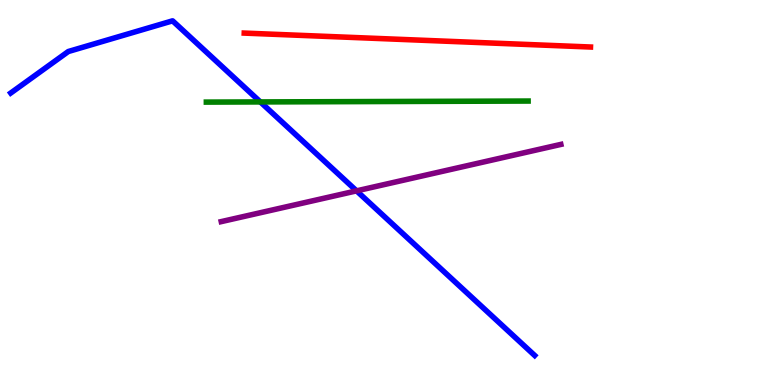[{'lines': ['blue', 'red'], 'intersections': []}, {'lines': ['green', 'red'], 'intersections': []}, {'lines': ['purple', 'red'], 'intersections': []}, {'lines': ['blue', 'green'], 'intersections': [{'x': 3.36, 'y': 7.35}]}, {'lines': ['blue', 'purple'], 'intersections': [{'x': 4.6, 'y': 5.04}]}, {'lines': ['green', 'purple'], 'intersections': []}]